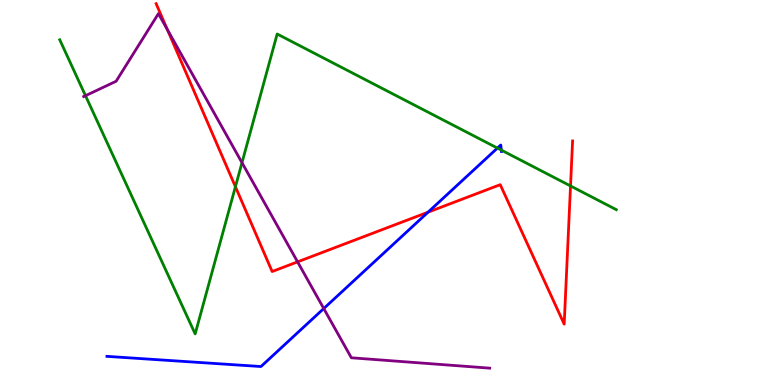[{'lines': ['blue', 'red'], 'intersections': [{'x': 5.52, 'y': 4.49}]}, {'lines': ['green', 'red'], 'intersections': [{'x': 3.04, 'y': 5.15}, {'x': 7.36, 'y': 5.17}]}, {'lines': ['purple', 'red'], 'intersections': [{'x': 2.16, 'y': 9.23}, {'x': 3.84, 'y': 3.2}]}, {'lines': ['blue', 'green'], 'intersections': [{'x': 6.42, 'y': 6.15}, {'x': 6.47, 'y': 6.1}]}, {'lines': ['blue', 'purple'], 'intersections': [{'x': 4.18, 'y': 1.99}]}, {'lines': ['green', 'purple'], 'intersections': [{'x': 1.1, 'y': 7.51}, {'x': 3.12, 'y': 5.77}]}]